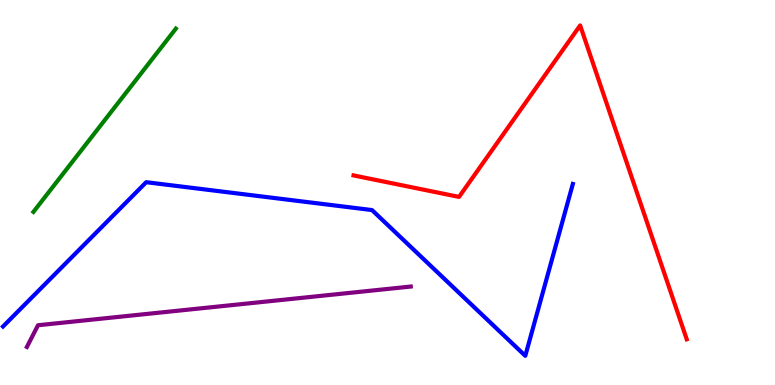[{'lines': ['blue', 'red'], 'intersections': []}, {'lines': ['green', 'red'], 'intersections': []}, {'lines': ['purple', 'red'], 'intersections': []}, {'lines': ['blue', 'green'], 'intersections': []}, {'lines': ['blue', 'purple'], 'intersections': []}, {'lines': ['green', 'purple'], 'intersections': []}]